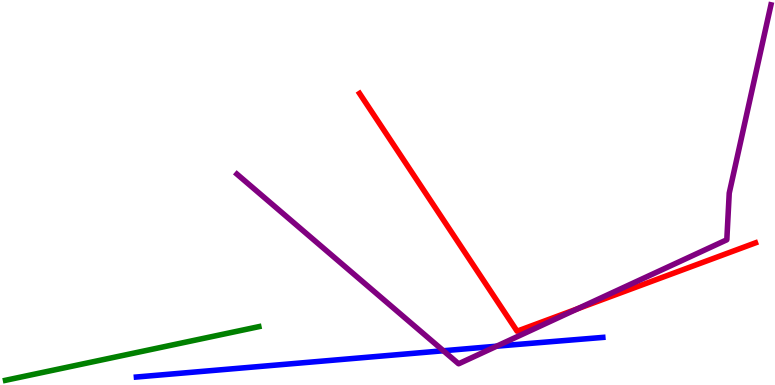[{'lines': ['blue', 'red'], 'intersections': []}, {'lines': ['green', 'red'], 'intersections': []}, {'lines': ['purple', 'red'], 'intersections': [{'x': 7.45, 'y': 1.98}]}, {'lines': ['blue', 'green'], 'intersections': []}, {'lines': ['blue', 'purple'], 'intersections': [{'x': 5.72, 'y': 0.889}, {'x': 6.41, 'y': 1.01}]}, {'lines': ['green', 'purple'], 'intersections': []}]